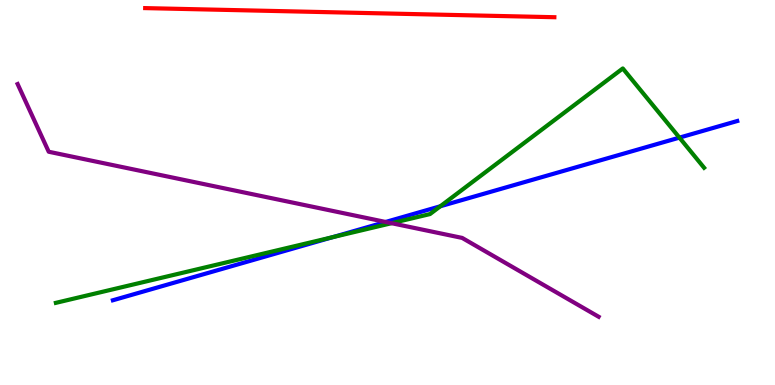[{'lines': ['blue', 'red'], 'intersections': []}, {'lines': ['green', 'red'], 'intersections': []}, {'lines': ['purple', 'red'], 'intersections': []}, {'lines': ['blue', 'green'], 'intersections': [{'x': 4.29, 'y': 3.84}, {'x': 5.68, 'y': 4.64}, {'x': 8.77, 'y': 6.43}]}, {'lines': ['blue', 'purple'], 'intersections': [{'x': 4.98, 'y': 4.23}]}, {'lines': ['green', 'purple'], 'intersections': [{'x': 5.05, 'y': 4.2}]}]